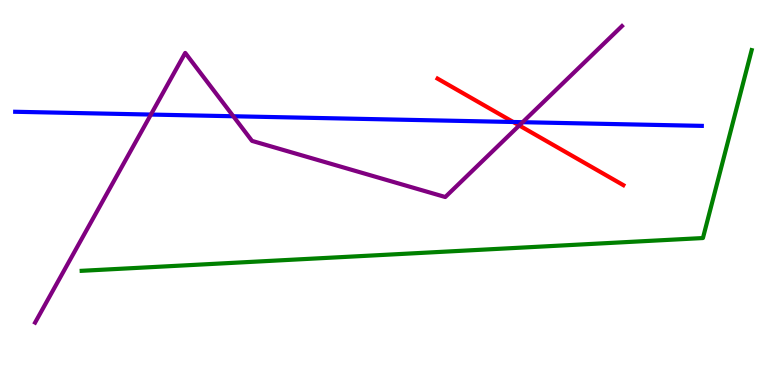[{'lines': ['blue', 'red'], 'intersections': [{'x': 6.62, 'y': 6.83}]}, {'lines': ['green', 'red'], 'intersections': []}, {'lines': ['purple', 'red'], 'intersections': [{'x': 6.7, 'y': 6.74}]}, {'lines': ['blue', 'green'], 'intersections': []}, {'lines': ['blue', 'purple'], 'intersections': [{'x': 1.95, 'y': 7.02}, {'x': 3.01, 'y': 6.98}, {'x': 6.74, 'y': 6.83}]}, {'lines': ['green', 'purple'], 'intersections': []}]